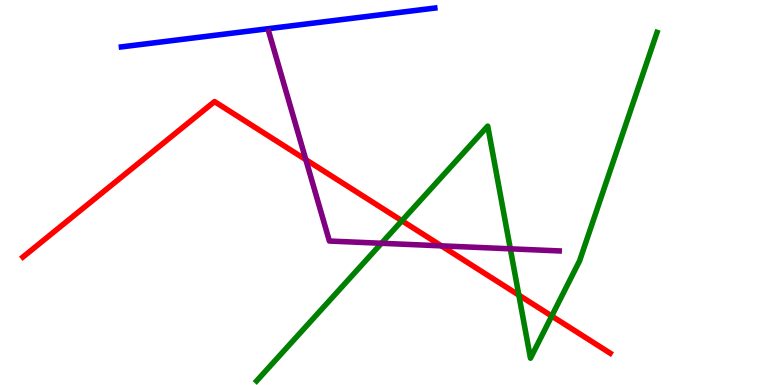[{'lines': ['blue', 'red'], 'intersections': []}, {'lines': ['green', 'red'], 'intersections': [{'x': 5.19, 'y': 4.27}, {'x': 6.69, 'y': 2.33}, {'x': 7.12, 'y': 1.79}]}, {'lines': ['purple', 'red'], 'intersections': [{'x': 3.95, 'y': 5.85}, {'x': 5.7, 'y': 3.61}]}, {'lines': ['blue', 'green'], 'intersections': []}, {'lines': ['blue', 'purple'], 'intersections': []}, {'lines': ['green', 'purple'], 'intersections': [{'x': 4.92, 'y': 3.68}, {'x': 6.58, 'y': 3.54}]}]